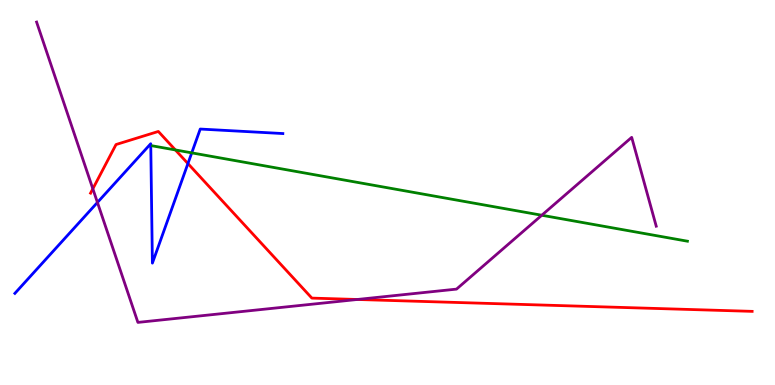[{'lines': ['blue', 'red'], 'intersections': [{'x': 2.42, 'y': 5.75}]}, {'lines': ['green', 'red'], 'intersections': [{'x': 2.26, 'y': 6.11}]}, {'lines': ['purple', 'red'], 'intersections': [{'x': 1.2, 'y': 5.1}, {'x': 4.61, 'y': 2.22}]}, {'lines': ['blue', 'green'], 'intersections': [{'x': 2.47, 'y': 6.03}]}, {'lines': ['blue', 'purple'], 'intersections': [{'x': 1.26, 'y': 4.74}]}, {'lines': ['green', 'purple'], 'intersections': [{'x': 6.99, 'y': 4.41}]}]